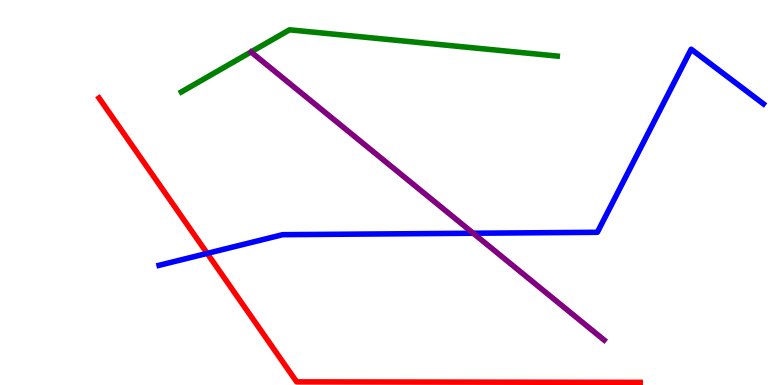[{'lines': ['blue', 'red'], 'intersections': [{'x': 2.67, 'y': 3.42}]}, {'lines': ['green', 'red'], 'intersections': []}, {'lines': ['purple', 'red'], 'intersections': []}, {'lines': ['blue', 'green'], 'intersections': []}, {'lines': ['blue', 'purple'], 'intersections': [{'x': 6.11, 'y': 3.94}]}, {'lines': ['green', 'purple'], 'intersections': []}]